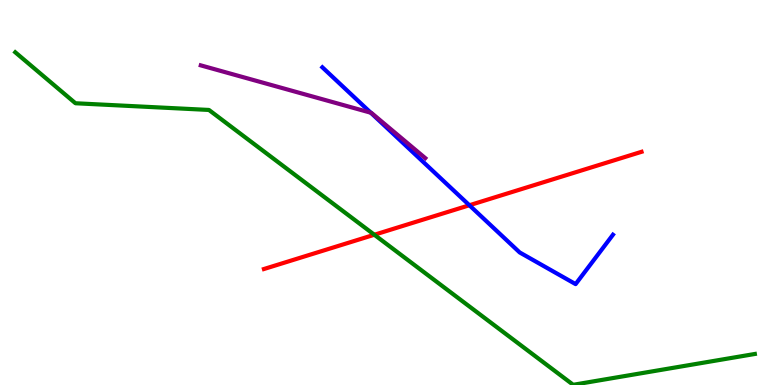[{'lines': ['blue', 'red'], 'intersections': [{'x': 6.06, 'y': 4.67}]}, {'lines': ['green', 'red'], 'intersections': [{'x': 4.83, 'y': 3.9}]}, {'lines': ['purple', 'red'], 'intersections': []}, {'lines': ['blue', 'green'], 'intersections': []}, {'lines': ['blue', 'purple'], 'intersections': [{'x': 4.78, 'y': 7.07}]}, {'lines': ['green', 'purple'], 'intersections': []}]